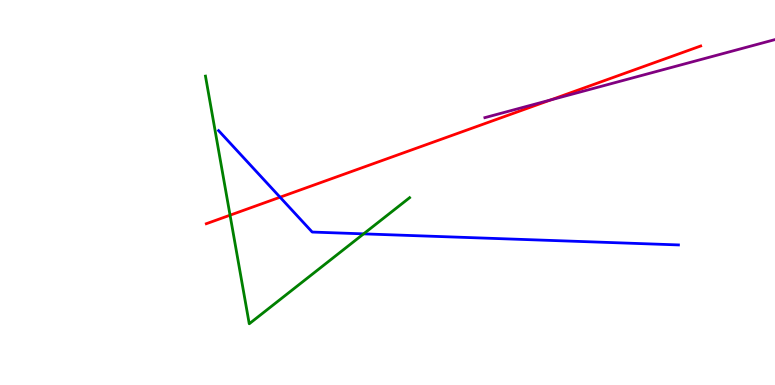[{'lines': ['blue', 'red'], 'intersections': [{'x': 3.61, 'y': 4.88}]}, {'lines': ['green', 'red'], 'intersections': [{'x': 2.97, 'y': 4.41}]}, {'lines': ['purple', 'red'], 'intersections': [{'x': 7.1, 'y': 7.4}]}, {'lines': ['blue', 'green'], 'intersections': [{'x': 4.69, 'y': 3.93}]}, {'lines': ['blue', 'purple'], 'intersections': []}, {'lines': ['green', 'purple'], 'intersections': []}]